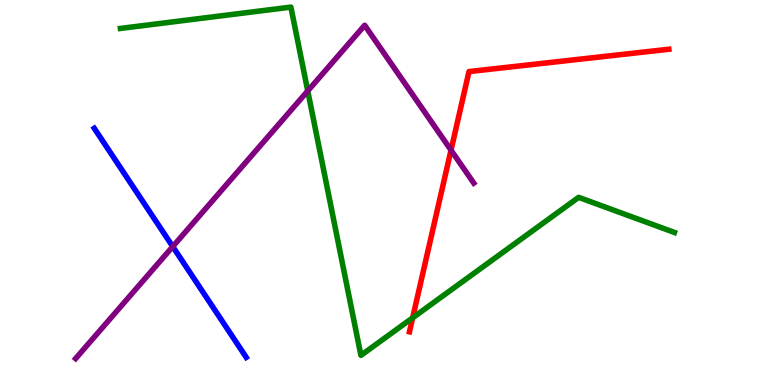[{'lines': ['blue', 'red'], 'intersections': []}, {'lines': ['green', 'red'], 'intersections': [{'x': 5.32, 'y': 1.74}]}, {'lines': ['purple', 'red'], 'intersections': [{'x': 5.82, 'y': 6.1}]}, {'lines': ['blue', 'green'], 'intersections': []}, {'lines': ['blue', 'purple'], 'intersections': [{'x': 2.23, 'y': 3.6}]}, {'lines': ['green', 'purple'], 'intersections': [{'x': 3.97, 'y': 7.64}]}]